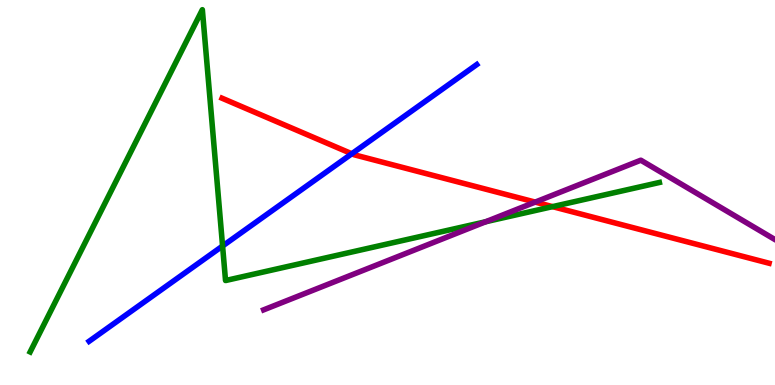[{'lines': ['blue', 'red'], 'intersections': [{'x': 4.54, 'y': 6.01}]}, {'lines': ['green', 'red'], 'intersections': [{'x': 7.13, 'y': 4.63}]}, {'lines': ['purple', 'red'], 'intersections': [{'x': 6.91, 'y': 4.75}]}, {'lines': ['blue', 'green'], 'intersections': [{'x': 2.87, 'y': 3.61}]}, {'lines': ['blue', 'purple'], 'intersections': []}, {'lines': ['green', 'purple'], 'intersections': [{'x': 6.27, 'y': 4.24}]}]